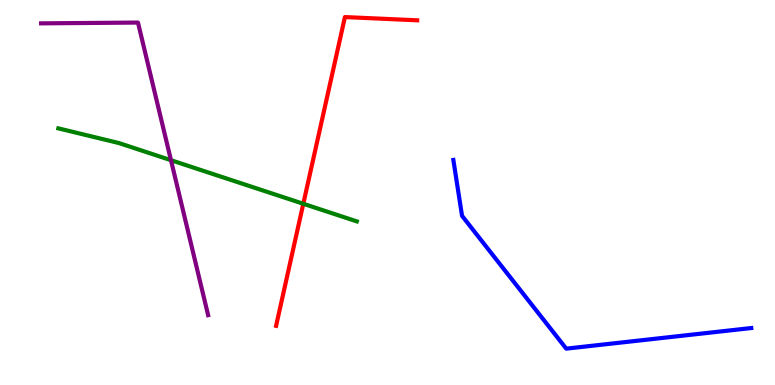[{'lines': ['blue', 'red'], 'intersections': []}, {'lines': ['green', 'red'], 'intersections': [{'x': 3.91, 'y': 4.71}]}, {'lines': ['purple', 'red'], 'intersections': []}, {'lines': ['blue', 'green'], 'intersections': []}, {'lines': ['blue', 'purple'], 'intersections': []}, {'lines': ['green', 'purple'], 'intersections': [{'x': 2.21, 'y': 5.84}]}]